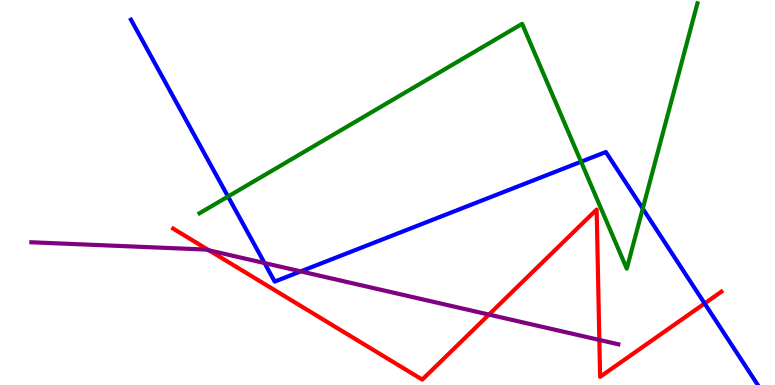[{'lines': ['blue', 'red'], 'intersections': [{'x': 9.09, 'y': 2.12}]}, {'lines': ['green', 'red'], 'intersections': []}, {'lines': ['purple', 'red'], 'intersections': [{'x': 2.7, 'y': 3.5}, {'x': 6.31, 'y': 1.83}, {'x': 7.73, 'y': 1.17}]}, {'lines': ['blue', 'green'], 'intersections': [{'x': 2.94, 'y': 4.9}, {'x': 7.5, 'y': 5.8}, {'x': 8.29, 'y': 4.58}]}, {'lines': ['blue', 'purple'], 'intersections': [{'x': 3.41, 'y': 3.17}, {'x': 3.88, 'y': 2.95}]}, {'lines': ['green', 'purple'], 'intersections': []}]